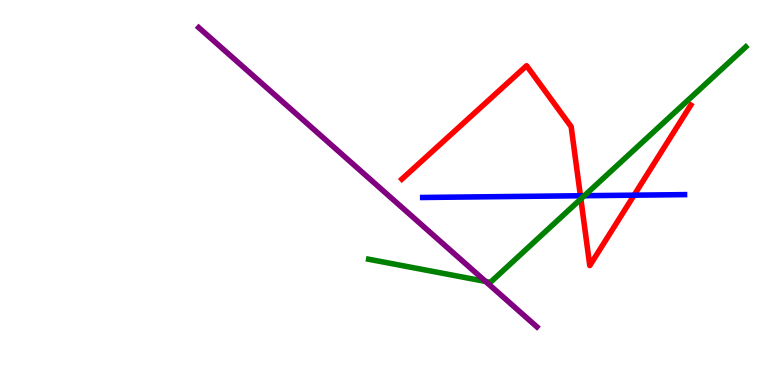[{'lines': ['blue', 'red'], 'intersections': [{'x': 7.49, 'y': 4.92}, {'x': 8.18, 'y': 4.93}]}, {'lines': ['green', 'red'], 'intersections': [{'x': 7.49, 'y': 4.83}]}, {'lines': ['purple', 'red'], 'intersections': []}, {'lines': ['blue', 'green'], 'intersections': [{'x': 7.54, 'y': 4.92}]}, {'lines': ['blue', 'purple'], 'intersections': []}, {'lines': ['green', 'purple'], 'intersections': [{'x': 6.27, 'y': 2.69}]}]